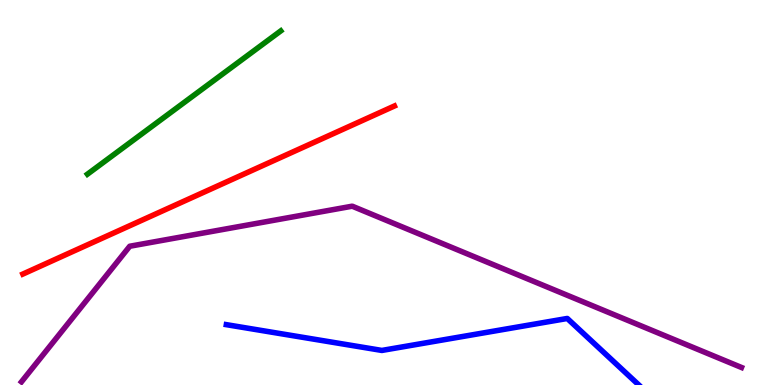[{'lines': ['blue', 'red'], 'intersections': []}, {'lines': ['green', 'red'], 'intersections': []}, {'lines': ['purple', 'red'], 'intersections': []}, {'lines': ['blue', 'green'], 'intersections': []}, {'lines': ['blue', 'purple'], 'intersections': []}, {'lines': ['green', 'purple'], 'intersections': []}]